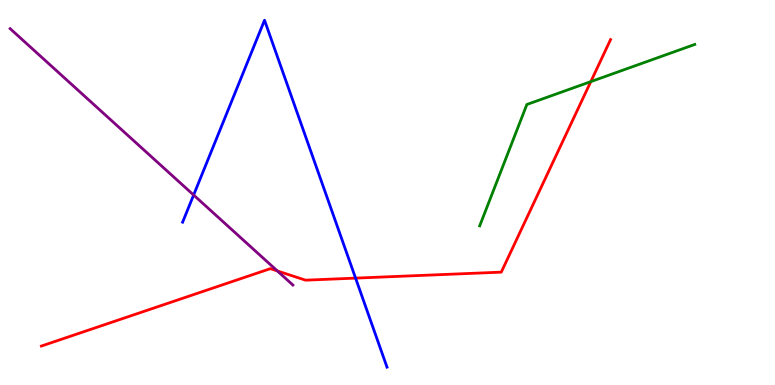[{'lines': ['blue', 'red'], 'intersections': [{'x': 4.59, 'y': 2.78}]}, {'lines': ['green', 'red'], 'intersections': [{'x': 7.62, 'y': 7.88}]}, {'lines': ['purple', 'red'], 'intersections': [{'x': 3.58, 'y': 2.96}]}, {'lines': ['blue', 'green'], 'intersections': []}, {'lines': ['blue', 'purple'], 'intersections': [{'x': 2.5, 'y': 4.93}]}, {'lines': ['green', 'purple'], 'intersections': []}]